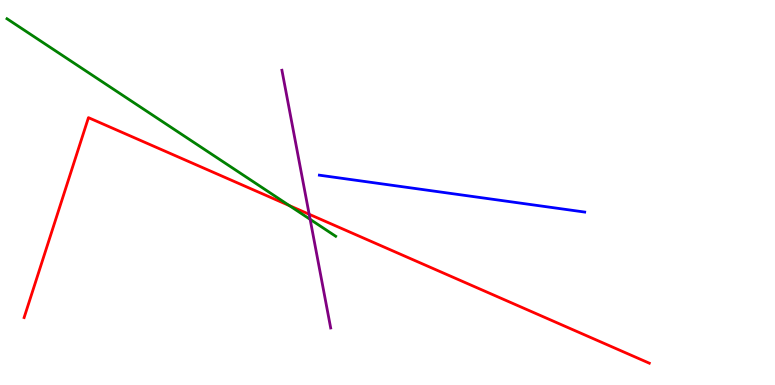[{'lines': ['blue', 'red'], 'intersections': []}, {'lines': ['green', 'red'], 'intersections': [{'x': 3.73, 'y': 4.66}]}, {'lines': ['purple', 'red'], 'intersections': [{'x': 3.99, 'y': 4.43}]}, {'lines': ['blue', 'green'], 'intersections': []}, {'lines': ['blue', 'purple'], 'intersections': []}, {'lines': ['green', 'purple'], 'intersections': [{'x': 4.0, 'y': 4.3}]}]